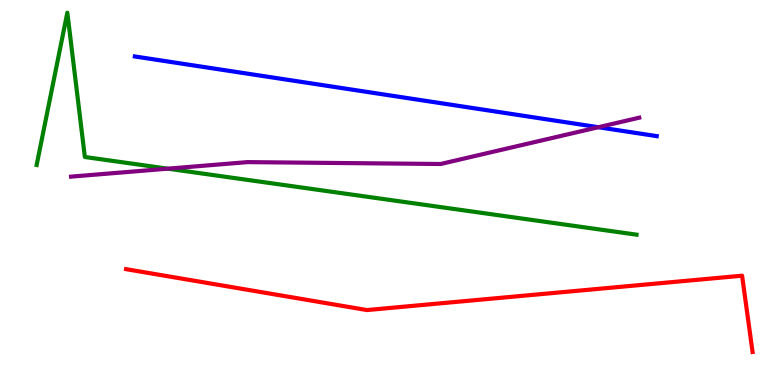[{'lines': ['blue', 'red'], 'intersections': []}, {'lines': ['green', 'red'], 'intersections': []}, {'lines': ['purple', 'red'], 'intersections': []}, {'lines': ['blue', 'green'], 'intersections': []}, {'lines': ['blue', 'purple'], 'intersections': [{'x': 7.72, 'y': 6.7}]}, {'lines': ['green', 'purple'], 'intersections': [{'x': 2.17, 'y': 5.62}]}]